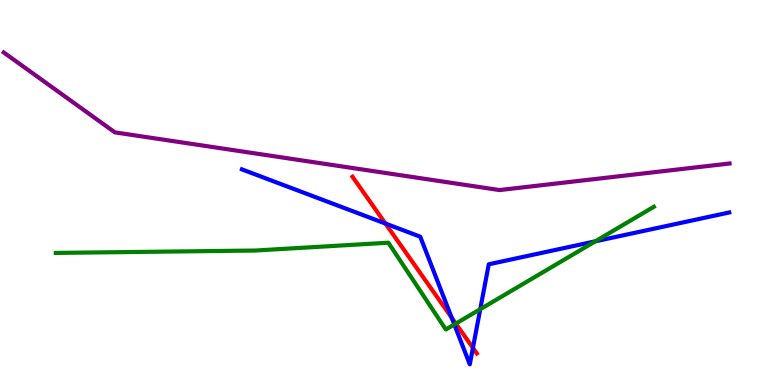[{'lines': ['blue', 'red'], 'intersections': [{'x': 4.97, 'y': 4.19}, {'x': 5.83, 'y': 1.75}, {'x': 6.1, 'y': 0.964}]}, {'lines': ['green', 'red'], 'intersections': [{'x': 5.88, 'y': 1.59}]}, {'lines': ['purple', 'red'], 'intersections': []}, {'lines': ['blue', 'green'], 'intersections': [{'x': 5.86, 'y': 1.57}, {'x': 6.2, 'y': 1.97}, {'x': 7.68, 'y': 3.73}]}, {'lines': ['blue', 'purple'], 'intersections': []}, {'lines': ['green', 'purple'], 'intersections': []}]